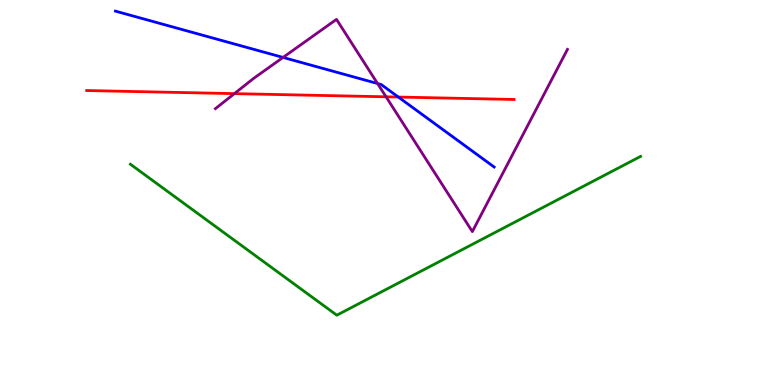[{'lines': ['blue', 'red'], 'intersections': [{'x': 5.14, 'y': 7.48}]}, {'lines': ['green', 'red'], 'intersections': []}, {'lines': ['purple', 'red'], 'intersections': [{'x': 3.02, 'y': 7.57}, {'x': 4.98, 'y': 7.49}]}, {'lines': ['blue', 'green'], 'intersections': []}, {'lines': ['blue', 'purple'], 'intersections': [{'x': 3.65, 'y': 8.51}, {'x': 4.87, 'y': 7.83}]}, {'lines': ['green', 'purple'], 'intersections': []}]